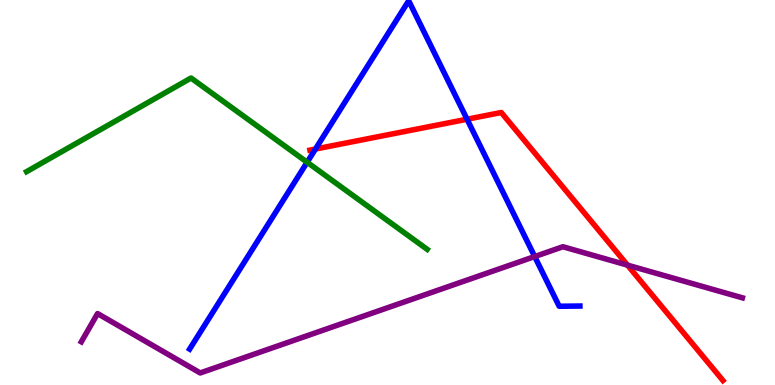[{'lines': ['blue', 'red'], 'intersections': [{'x': 4.07, 'y': 6.13}, {'x': 6.03, 'y': 6.9}]}, {'lines': ['green', 'red'], 'intersections': []}, {'lines': ['purple', 'red'], 'intersections': [{'x': 8.1, 'y': 3.11}]}, {'lines': ['blue', 'green'], 'intersections': [{'x': 3.96, 'y': 5.79}]}, {'lines': ['blue', 'purple'], 'intersections': [{'x': 6.9, 'y': 3.34}]}, {'lines': ['green', 'purple'], 'intersections': []}]